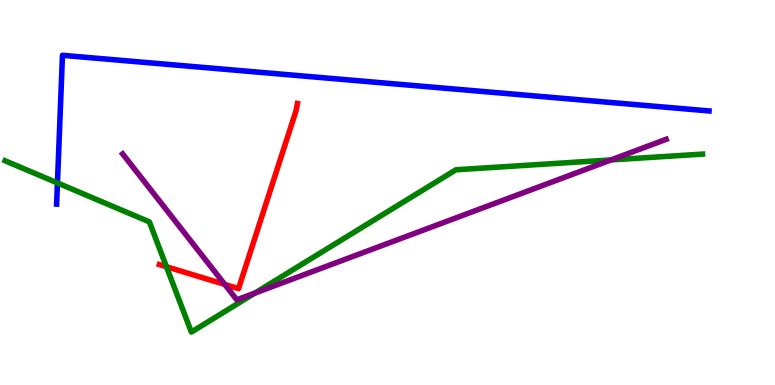[{'lines': ['blue', 'red'], 'intersections': []}, {'lines': ['green', 'red'], 'intersections': [{'x': 2.15, 'y': 3.07}]}, {'lines': ['purple', 'red'], 'intersections': [{'x': 2.9, 'y': 2.61}]}, {'lines': ['blue', 'green'], 'intersections': [{'x': 0.741, 'y': 5.25}]}, {'lines': ['blue', 'purple'], 'intersections': []}, {'lines': ['green', 'purple'], 'intersections': [{'x': 3.29, 'y': 2.39}, {'x': 7.88, 'y': 5.85}]}]